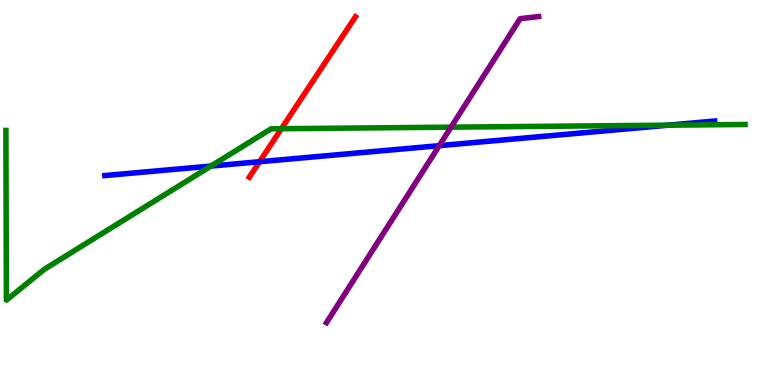[{'lines': ['blue', 'red'], 'intersections': [{'x': 3.35, 'y': 5.8}]}, {'lines': ['green', 'red'], 'intersections': [{'x': 3.63, 'y': 6.66}]}, {'lines': ['purple', 'red'], 'intersections': []}, {'lines': ['blue', 'green'], 'intersections': [{'x': 2.72, 'y': 5.69}, {'x': 8.62, 'y': 6.75}]}, {'lines': ['blue', 'purple'], 'intersections': [{'x': 5.67, 'y': 6.22}]}, {'lines': ['green', 'purple'], 'intersections': [{'x': 5.82, 'y': 6.7}]}]